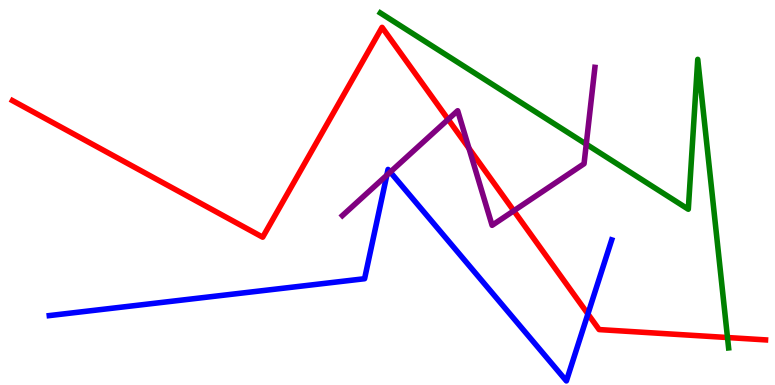[{'lines': ['blue', 'red'], 'intersections': [{'x': 7.59, 'y': 1.85}]}, {'lines': ['green', 'red'], 'intersections': [{'x': 9.39, 'y': 1.23}]}, {'lines': ['purple', 'red'], 'intersections': [{'x': 5.78, 'y': 6.9}, {'x': 6.05, 'y': 6.15}, {'x': 6.63, 'y': 4.53}]}, {'lines': ['blue', 'green'], 'intersections': []}, {'lines': ['blue', 'purple'], 'intersections': [{'x': 4.99, 'y': 5.45}, {'x': 5.04, 'y': 5.53}]}, {'lines': ['green', 'purple'], 'intersections': [{'x': 7.56, 'y': 6.25}]}]